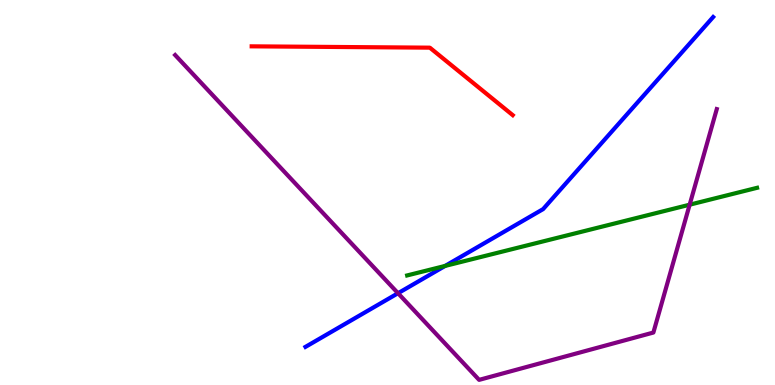[{'lines': ['blue', 'red'], 'intersections': []}, {'lines': ['green', 'red'], 'intersections': []}, {'lines': ['purple', 'red'], 'intersections': []}, {'lines': ['blue', 'green'], 'intersections': [{'x': 5.74, 'y': 3.09}]}, {'lines': ['blue', 'purple'], 'intersections': [{'x': 5.14, 'y': 2.38}]}, {'lines': ['green', 'purple'], 'intersections': [{'x': 8.9, 'y': 4.68}]}]